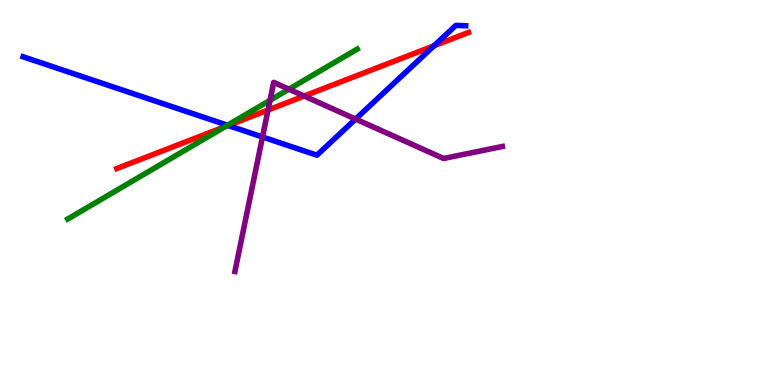[{'lines': ['blue', 'red'], 'intersections': [{'x': 2.94, 'y': 6.74}, {'x': 5.6, 'y': 8.81}]}, {'lines': ['green', 'red'], 'intersections': [{'x': 2.91, 'y': 6.71}]}, {'lines': ['purple', 'red'], 'intersections': [{'x': 3.46, 'y': 7.14}, {'x': 3.93, 'y': 7.51}]}, {'lines': ['blue', 'green'], 'intersections': [{'x': 2.94, 'y': 6.75}]}, {'lines': ['blue', 'purple'], 'intersections': [{'x': 3.39, 'y': 6.44}, {'x': 4.59, 'y': 6.91}]}, {'lines': ['green', 'purple'], 'intersections': [{'x': 3.48, 'y': 7.39}, {'x': 3.73, 'y': 7.68}]}]